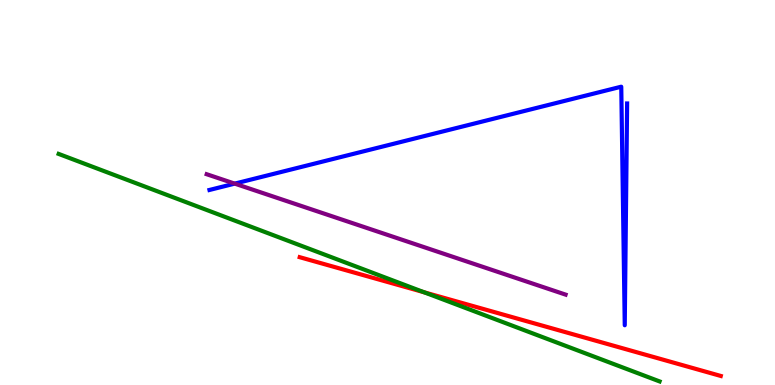[{'lines': ['blue', 'red'], 'intersections': []}, {'lines': ['green', 'red'], 'intersections': [{'x': 5.47, 'y': 2.41}]}, {'lines': ['purple', 'red'], 'intersections': []}, {'lines': ['blue', 'green'], 'intersections': []}, {'lines': ['blue', 'purple'], 'intersections': [{'x': 3.03, 'y': 5.23}]}, {'lines': ['green', 'purple'], 'intersections': []}]